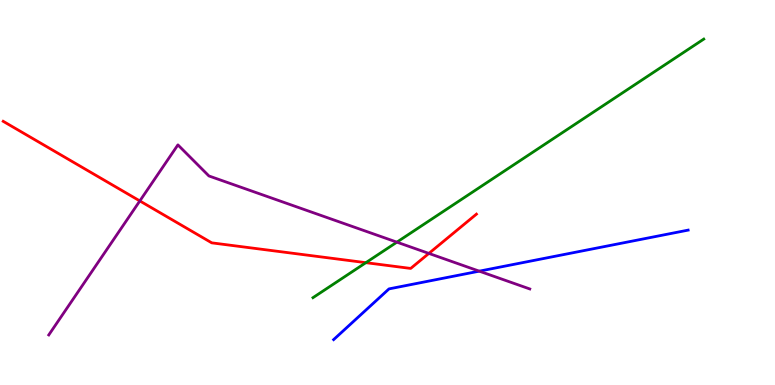[{'lines': ['blue', 'red'], 'intersections': []}, {'lines': ['green', 'red'], 'intersections': [{'x': 4.72, 'y': 3.18}]}, {'lines': ['purple', 'red'], 'intersections': [{'x': 1.8, 'y': 4.78}, {'x': 5.53, 'y': 3.42}]}, {'lines': ['blue', 'green'], 'intersections': []}, {'lines': ['blue', 'purple'], 'intersections': [{'x': 6.18, 'y': 2.96}]}, {'lines': ['green', 'purple'], 'intersections': [{'x': 5.12, 'y': 3.71}]}]